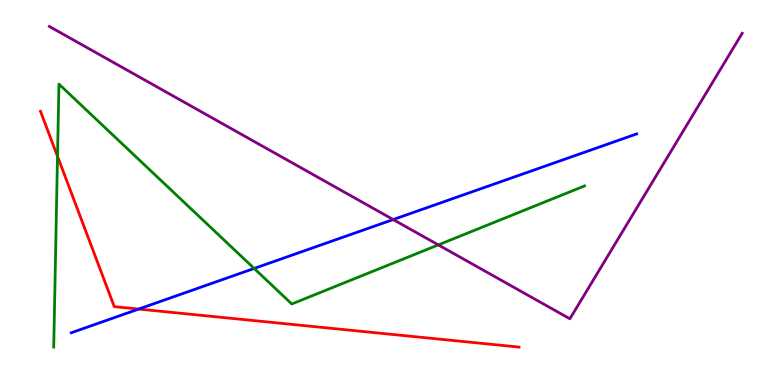[{'lines': ['blue', 'red'], 'intersections': [{'x': 1.79, 'y': 1.97}]}, {'lines': ['green', 'red'], 'intersections': [{'x': 0.742, 'y': 5.94}]}, {'lines': ['purple', 'red'], 'intersections': []}, {'lines': ['blue', 'green'], 'intersections': [{'x': 3.28, 'y': 3.03}]}, {'lines': ['blue', 'purple'], 'intersections': [{'x': 5.07, 'y': 4.3}]}, {'lines': ['green', 'purple'], 'intersections': [{'x': 5.66, 'y': 3.64}]}]